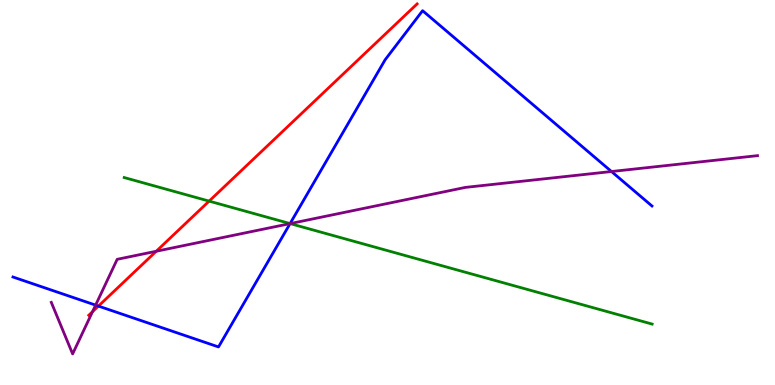[{'lines': ['blue', 'red'], 'intersections': [{'x': 1.27, 'y': 2.05}]}, {'lines': ['green', 'red'], 'intersections': [{'x': 2.7, 'y': 4.78}]}, {'lines': ['purple', 'red'], 'intersections': [{'x': 1.19, 'y': 1.9}, {'x': 2.02, 'y': 3.47}]}, {'lines': ['blue', 'green'], 'intersections': [{'x': 3.74, 'y': 4.19}]}, {'lines': ['blue', 'purple'], 'intersections': [{'x': 1.23, 'y': 2.07}, {'x': 3.74, 'y': 4.19}, {'x': 7.89, 'y': 5.54}]}, {'lines': ['green', 'purple'], 'intersections': [{'x': 3.74, 'y': 4.19}]}]